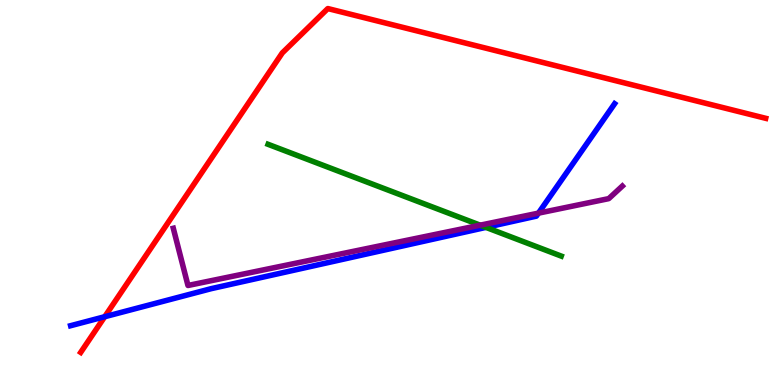[{'lines': ['blue', 'red'], 'intersections': [{'x': 1.35, 'y': 1.77}]}, {'lines': ['green', 'red'], 'intersections': []}, {'lines': ['purple', 'red'], 'intersections': []}, {'lines': ['blue', 'green'], 'intersections': [{'x': 6.27, 'y': 4.09}]}, {'lines': ['blue', 'purple'], 'intersections': [{'x': 6.95, 'y': 4.46}]}, {'lines': ['green', 'purple'], 'intersections': [{'x': 6.2, 'y': 4.15}]}]